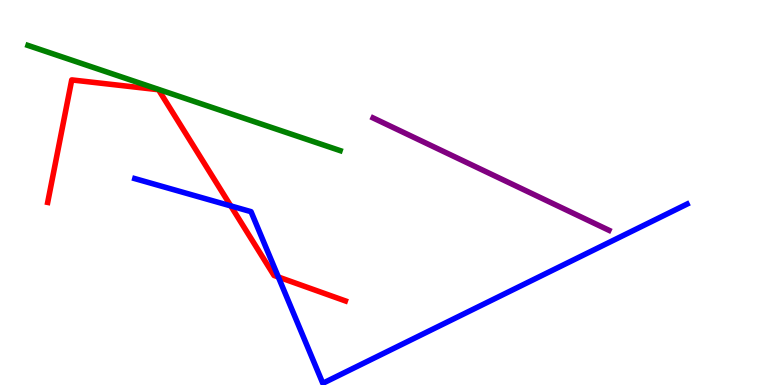[{'lines': ['blue', 'red'], 'intersections': [{'x': 2.98, 'y': 4.65}, {'x': 3.59, 'y': 2.81}]}, {'lines': ['green', 'red'], 'intersections': []}, {'lines': ['purple', 'red'], 'intersections': []}, {'lines': ['blue', 'green'], 'intersections': []}, {'lines': ['blue', 'purple'], 'intersections': []}, {'lines': ['green', 'purple'], 'intersections': []}]